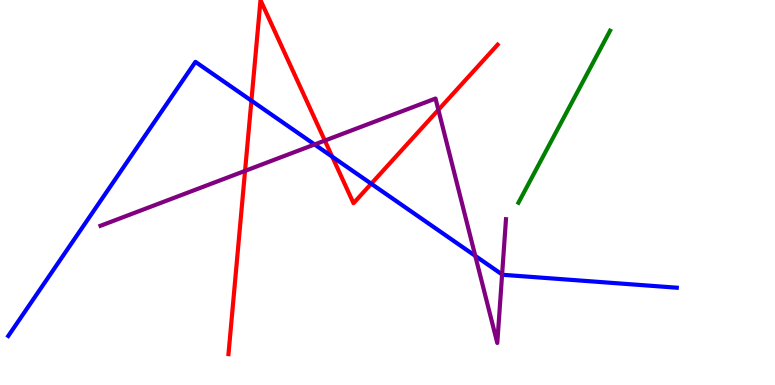[{'lines': ['blue', 'red'], 'intersections': [{'x': 3.24, 'y': 7.39}, {'x': 4.29, 'y': 5.93}, {'x': 4.79, 'y': 5.23}]}, {'lines': ['green', 'red'], 'intersections': []}, {'lines': ['purple', 'red'], 'intersections': [{'x': 3.16, 'y': 5.56}, {'x': 4.19, 'y': 6.35}, {'x': 5.66, 'y': 7.15}]}, {'lines': ['blue', 'green'], 'intersections': []}, {'lines': ['blue', 'purple'], 'intersections': [{'x': 4.06, 'y': 6.25}, {'x': 6.13, 'y': 3.35}, {'x': 6.48, 'y': 2.87}]}, {'lines': ['green', 'purple'], 'intersections': []}]